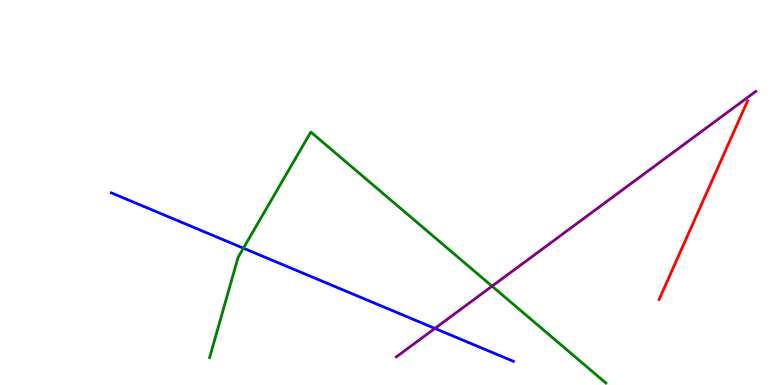[{'lines': ['blue', 'red'], 'intersections': []}, {'lines': ['green', 'red'], 'intersections': []}, {'lines': ['purple', 'red'], 'intersections': []}, {'lines': ['blue', 'green'], 'intersections': [{'x': 3.14, 'y': 3.55}]}, {'lines': ['blue', 'purple'], 'intersections': [{'x': 5.61, 'y': 1.47}]}, {'lines': ['green', 'purple'], 'intersections': [{'x': 6.35, 'y': 2.57}]}]